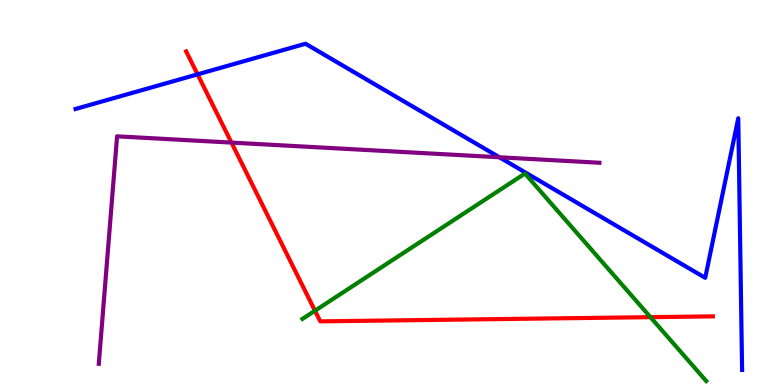[{'lines': ['blue', 'red'], 'intersections': [{'x': 2.55, 'y': 8.07}]}, {'lines': ['green', 'red'], 'intersections': [{'x': 4.06, 'y': 1.93}, {'x': 8.39, 'y': 1.76}]}, {'lines': ['purple', 'red'], 'intersections': [{'x': 2.99, 'y': 6.3}]}, {'lines': ['blue', 'green'], 'intersections': []}, {'lines': ['blue', 'purple'], 'intersections': [{'x': 6.44, 'y': 5.91}]}, {'lines': ['green', 'purple'], 'intersections': []}]